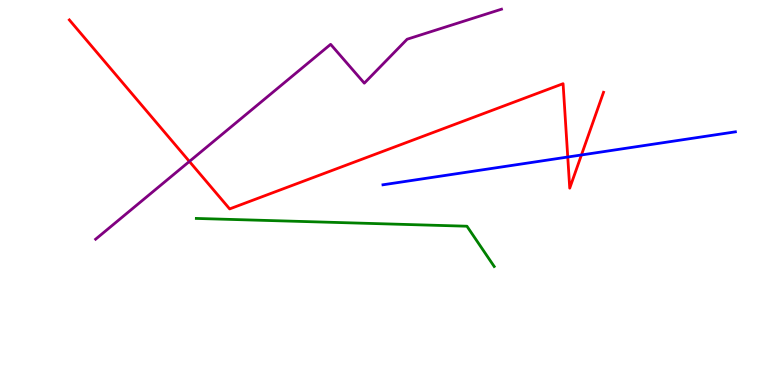[{'lines': ['blue', 'red'], 'intersections': [{'x': 7.33, 'y': 5.92}, {'x': 7.5, 'y': 5.97}]}, {'lines': ['green', 'red'], 'intersections': []}, {'lines': ['purple', 'red'], 'intersections': [{'x': 2.44, 'y': 5.81}]}, {'lines': ['blue', 'green'], 'intersections': []}, {'lines': ['blue', 'purple'], 'intersections': []}, {'lines': ['green', 'purple'], 'intersections': []}]